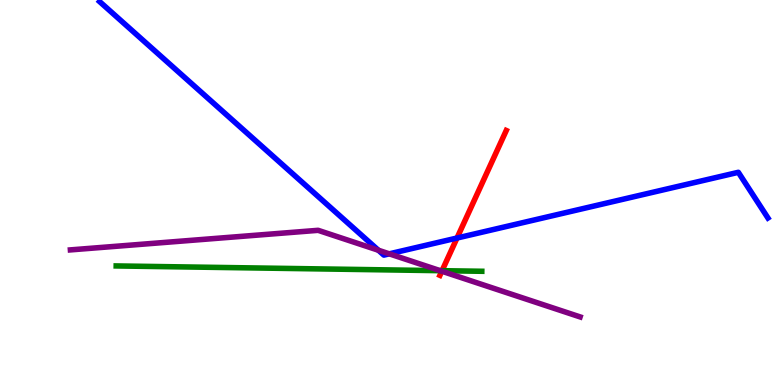[{'lines': ['blue', 'red'], 'intersections': [{'x': 5.9, 'y': 3.82}]}, {'lines': ['green', 'red'], 'intersections': [{'x': 5.7, 'y': 2.97}]}, {'lines': ['purple', 'red'], 'intersections': [{'x': 5.7, 'y': 2.96}]}, {'lines': ['blue', 'green'], 'intersections': []}, {'lines': ['blue', 'purple'], 'intersections': [{'x': 4.88, 'y': 3.5}, {'x': 5.02, 'y': 3.41}]}, {'lines': ['green', 'purple'], 'intersections': [{'x': 5.68, 'y': 2.97}]}]